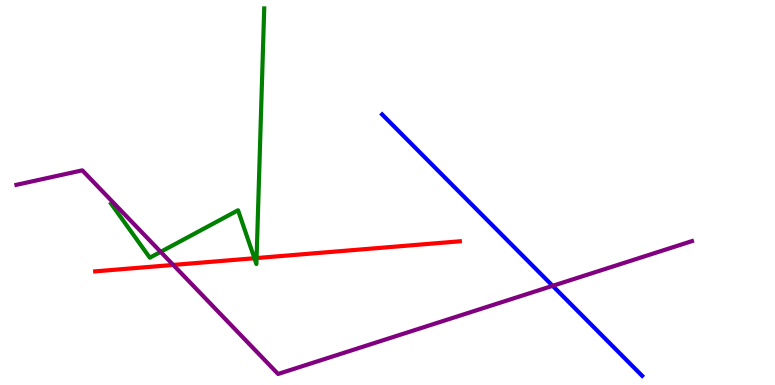[{'lines': ['blue', 'red'], 'intersections': []}, {'lines': ['green', 'red'], 'intersections': [{'x': 3.28, 'y': 3.29}, {'x': 3.31, 'y': 3.3}]}, {'lines': ['purple', 'red'], 'intersections': [{'x': 2.24, 'y': 3.12}]}, {'lines': ['blue', 'green'], 'intersections': []}, {'lines': ['blue', 'purple'], 'intersections': [{'x': 7.13, 'y': 2.58}]}, {'lines': ['green', 'purple'], 'intersections': [{'x': 2.07, 'y': 3.46}]}]